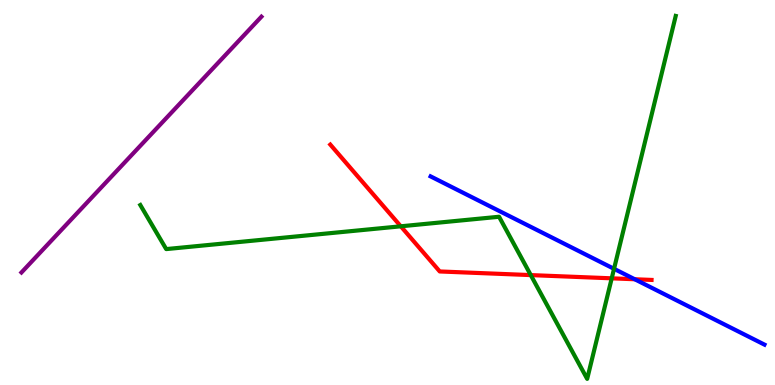[{'lines': ['blue', 'red'], 'intersections': [{'x': 8.19, 'y': 2.75}]}, {'lines': ['green', 'red'], 'intersections': [{'x': 5.17, 'y': 4.12}, {'x': 6.85, 'y': 2.85}, {'x': 7.89, 'y': 2.77}]}, {'lines': ['purple', 'red'], 'intersections': []}, {'lines': ['blue', 'green'], 'intersections': [{'x': 7.92, 'y': 3.02}]}, {'lines': ['blue', 'purple'], 'intersections': []}, {'lines': ['green', 'purple'], 'intersections': []}]